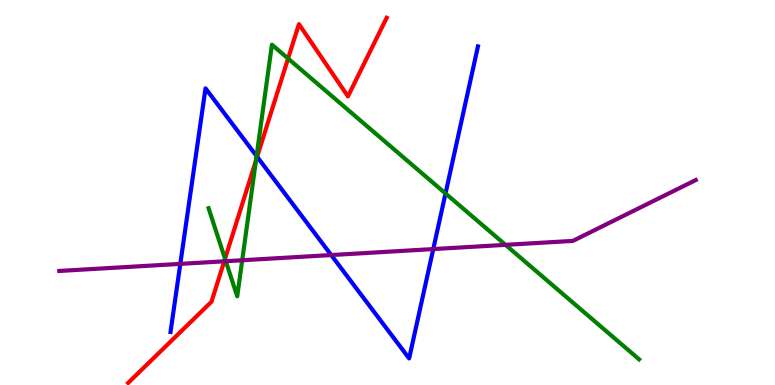[{'lines': ['blue', 'red'], 'intersections': [{'x': 3.32, 'y': 5.93}]}, {'lines': ['green', 'red'], 'intersections': [{'x': 2.9, 'y': 3.28}, {'x': 3.3, 'y': 5.83}, {'x': 3.72, 'y': 8.48}]}, {'lines': ['purple', 'red'], 'intersections': [{'x': 2.89, 'y': 3.21}]}, {'lines': ['blue', 'green'], 'intersections': [{'x': 3.31, 'y': 5.95}, {'x': 5.75, 'y': 4.97}]}, {'lines': ['blue', 'purple'], 'intersections': [{'x': 2.33, 'y': 3.15}, {'x': 4.27, 'y': 3.38}, {'x': 5.59, 'y': 3.53}]}, {'lines': ['green', 'purple'], 'intersections': [{'x': 2.91, 'y': 3.22}, {'x': 3.13, 'y': 3.24}, {'x': 6.52, 'y': 3.64}]}]